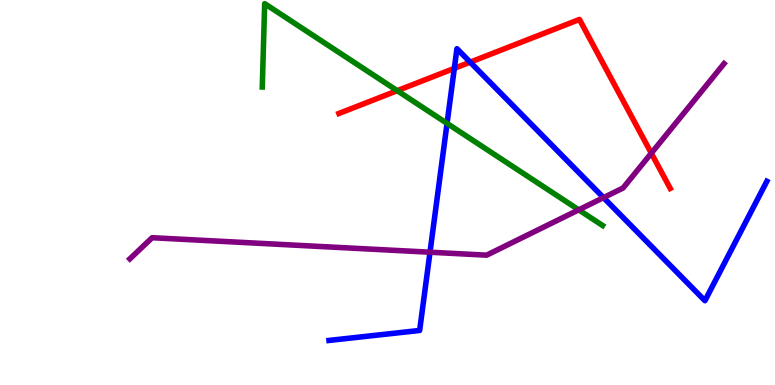[{'lines': ['blue', 'red'], 'intersections': [{'x': 5.86, 'y': 8.22}, {'x': 6.07, 'y': 8.39}]}, {'lines': ['green', 'red'], 'intersections': [{'x': 5.13, 'y': 7.64}]}, {'lines': ['purple', 'red'], 'intersections': [{'x': 8.4, 'y': 6.02}]}, {'lines': ['blue', 'green'], 'intersections': [{'x': 5.77, 'y': 6.8}]}, {'lines': ['blue', 'purple'], 'intersections': [{'x': 5.55, 'y': 3.45}, {'x': 7.79, 'y': 4.87}]}, {'lines': ['green', 'purple'], 'intersections': [{'x': 7.47, 'y': 4.55}]}]